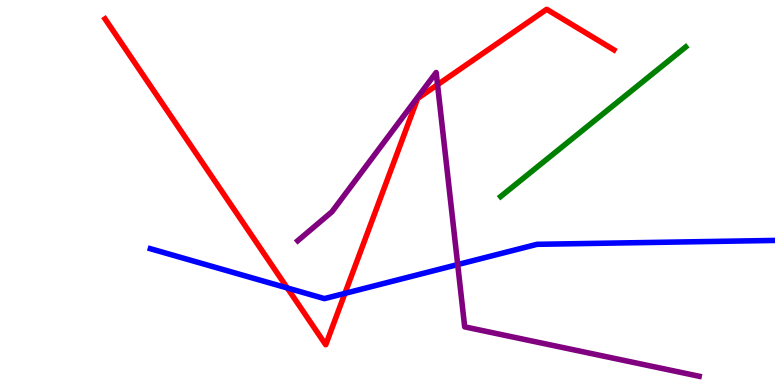[{'lines': ['blue', 'red'], 'intersections': [{'x': 3.71, 'y': 2.52}, {'x': 4.45, 'y': 2.38}]}, {'lines': ['green', 'red'], 'intersections': []}, {'lines': ['purple', 'red'], 'intersections': [{'x': 5.65, 'y': 7.8}]}, {'lines': ['blue', 'green'], 'intersections': []}, {'lines': ['blue', 'purple'], 'intersections': [{'x': 5.91, 'y': 3.13}]}, {'lines': ['green', 'purple'], 'intersections': []}]